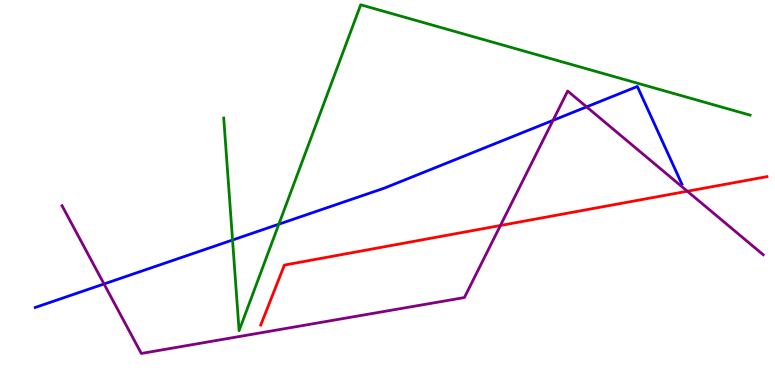[{'lines': ['blue', 'red'], 'intersections': []}, {'lines': ['green', 'red'], 'intersections': []}, {'lines': ['purple', 'red'], 'intersections': [{'x': 6.46, 'y': 4.14}, {'x': 8.87, 'y': 5.03}]}, {'lines': ['blue', 'green'], 'intersections': [{'x': 3.0, 'y': 3.77}, {'x': 3.6, 'y': 4.18}]}, {'lines': ['blue', 'purple'], 'intersections': [{'x': 1.34, 'y': 2.62}, {'x': 7.14, 'y': 6.87}, {'x': 7.57, 'y': 7.22}]}, {'lines': ['green', 'purple'], 'intersections': []}]